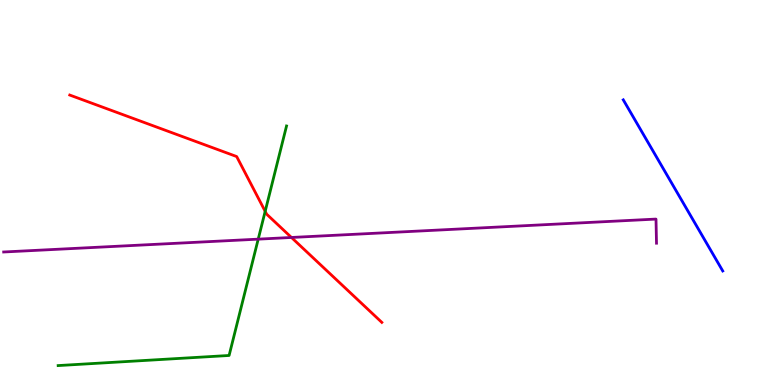[{'lines': ['blue', 'red'], 'intersections': []}, {'lines': ['green', 'red'], 'intersections': [{'x': 3.42, 'y': 4.51}]}, {'lines': ['purple', 'red'], 'intersections': [{'x': 3.76, 'y': 3.83}]}, {'lines': ['blue', 'green'], 'intersections': []}, {'lines': ['blue', 'purple'], 'intersections': []}, {'lines': ['green', 'purple'], 'intersections': [{'x': 3.33, 'y': 3.79}]}]